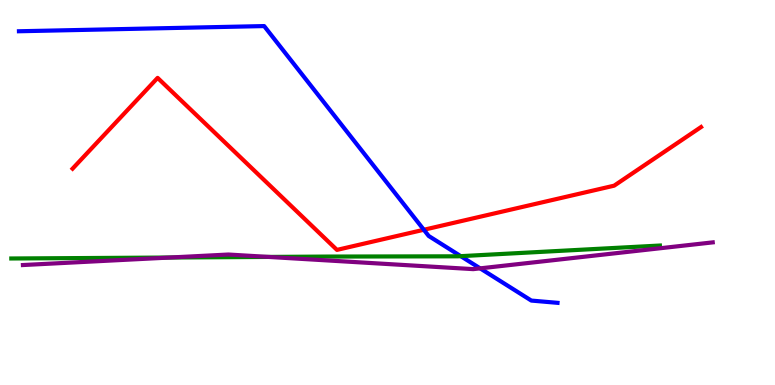[{'lines': ['blue', 'red'], 'intersections': [{'x': 5.47, 'y': 4.03}]}, {'lines': ['green', 'red'], 'intersections': []}, {'lines': ['purple', 'red'], 'intersections': []}, {'lines': ['blue', 'green'], 'intersections': [{'x': 5.95, 'y': 3.35}]}, {'lines': ['blue', 'purple'], 'intersections': [{'x': 6.2, 'y': 3.03}]}, {'lines': ['green', 'purple'], 'intersections': [{'x': 2.19, 'y': 3.31}, {'x': 3.47, 'y': 3.33}]}]